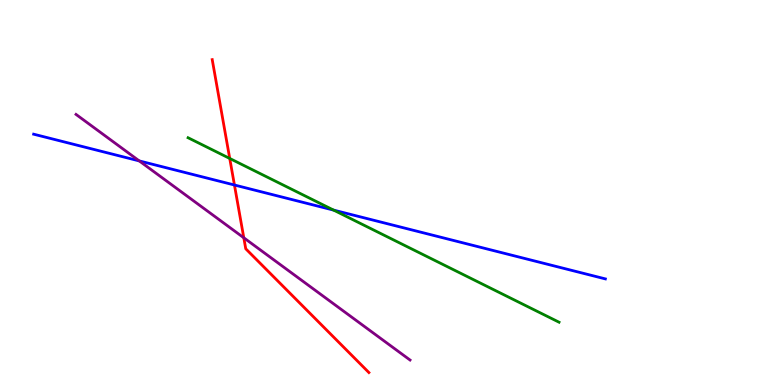[{'lines': ['blue', 'red'], 'intersections': [{'x': 3.03, 'y': 5.19}]}, {'lines': ['green', 'red'], 'intersections': [{'x': 2.96, 'y': 5.88}]}, {'lines': ['purple', 'red'], 'intersections': [{'x': 3.15, 'y': 3.82}]}, {'lines': ['blue', 'green'], 'intersections': [{'x': 4.3, 'y': 4.54}]}, {'lines': ['blue', 'purple'], 'intersections': [{'x': 1.8, 'y': 5.82}]}, {'lines': ['green', 'purple'], 'intersections': []}]